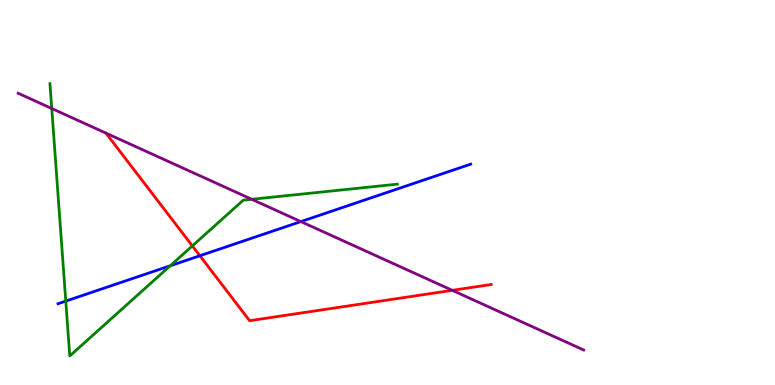[{'lines': ['blue', 'red'], 'intersections': [{'x': 2.58, 'y': 3.36}]}, {'lines': ['green', 'red'], 'intersections': [{'x': 2.48, 'y': 3.61}]}, {'lines': ['purple', 'red'], 'intersections': [{'x': 5.84, 'y': 2.46}]}, {'lines': ['blue', 'green'], 'intersections': [{'x': 0.849, 'y': 2.18}, {'x': 2.2, 'y': 3.1}]}, {'lines': ['blue', 'purple'], 'intersections': [{'x': 3.88, 'y': 4.24}]}, {'lines': ['green', 'purple'], 'intersections': [{'x': 0.668, 'y': 7.18}, {'x': 3.25, 'y': 4.82}]}]